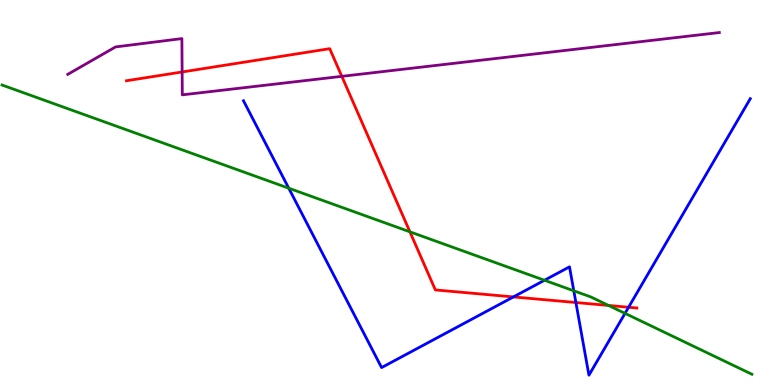[{'lines': ['blue', 'red'], 'intersections': [{'x': 6.62, 'y': 2.29}, {'x': 7.43, 'y': 2.14}, {'x': 8.11, 'y': 2.02}]}, {'lines': ['green', 'red'], 'intersections': [{'x': 5.29, 'y': 3.98}, {'x': 7.85, 'y': 2.07}]}, {'lines': ['purple', 'red'], 'intersections': [{'x': 2.35, 'y': 8.13}, {'x': 4.41, 'y': 8.02}]}, {'lines': ['blue', 'green'], 'intersections': [{'x': 3.73, 'y': 5.11}, {'x': 7.03, 'y': 2.72}, {'x': 7.4, 'y': 2.45}, {'x': 8.06, 'y': 1.86}]}, {'lines': ['blue', 'purple'], 'intersections': []}, {'lines': ['green', 'purple'], 'intersections': []}]